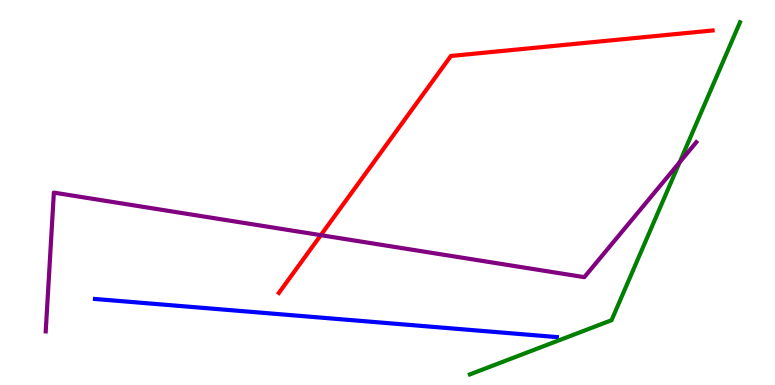[{'lines': ['blue', 'red'], 'intersections': []}, {'lines': ['green', 'red'], 'intersections': []}, {'lines': ['purple', 'red'], 'intersections': [{'x': 4.14, 'y': 3.89}]}, {'lines': ['blue', 'green'], 'intersections': []}, {'lines': ['blue', 'purple'], 'intersections': []}, {'lines': ['green', 'purple'], 'intersections': [{'x': 8.77, 'y': 5.78}]}]